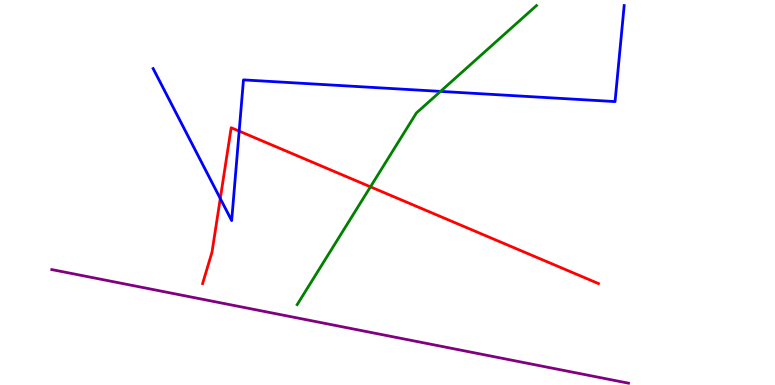[{'lines': ['blue', 'red'], 'intersections': [{'x': 2.84, 'y': 4.84}, {'x': 3.09, 'y': 6.59}]}, {'lines': ['green', 'red'], 'intersections': [{'x': 4.78, 'y': 5.15}]}, {'lines': ['purple', 'red'], 'intersections': []}, {'lines': ['blue', 'green'], 'intersections': [{'x': 5.68, 'y': 7.63}]}, {'lines': ['blue', 'purple'], 'intersections': []}, {'lines': ['green', 'purple'], 'intersections': []}]